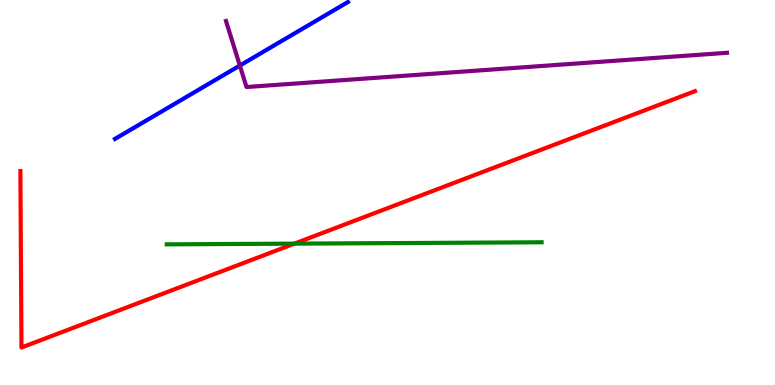[{'lines': ['blue', 'red'], 'intersections': []}, {'lines': ['green', 'red'], 'intersections': [{'x': 3.8, 'y': 3.67}]}, {'lines': ['purple', 'red'], 'intersections': []}, {'lines': ['blue', 'green'], 'intersections': []}, {'lines': ['blue', 'purple'], 'intersections': [{'x': 3.09, 'y': 8.3}]}, {'lines': ['green', 'purple'], 'intersections': []}]